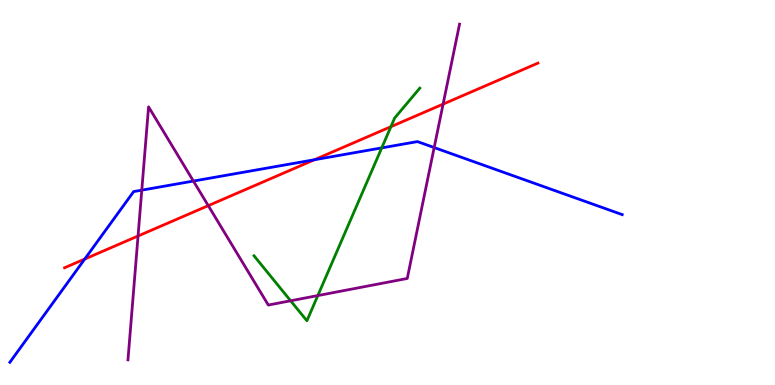[{'lines': ['blue', 'red'], 'intersections': [{'x': 1.09, 'y': 3.27}, {'x': 4.06, 'y': 5.85}]}, {'lines': ['green', 'red'], 'intersections': [{'x': 5.04, 'y': 6.71}]}, {'lines': ['purple', 'red'], 'intersections': [{'x': 1.78, 'y': 3.87}, {'x': 2.69, 'y': 4.66}, {'x': 5.72, 'y': 7.3}]}, {'lines': ['blue', 'green'], 'intersections': [{'x': 4.93, 'y': 6.16}]}, {'lines': ['blue', 'purple'], 'intersections': [{'x': 1.83, 'y': 5.06}, {'x': 2.5, 'y': 5.3}, {'x': 5.6, 'y': 6.17}]}, {'lines': ['green', 'purple'], 'intersections': [{'x': 3.75, 'y': 2.19}, {'x': 4.1, 'y': 2.32}]}]